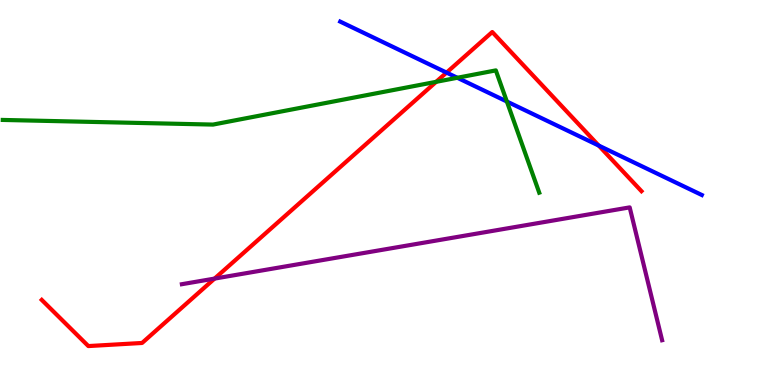[{'lines': ['blue', 'red'], 'intersections': [{'x': 5.76, 'y': 8.11}, {'x': 7.73, 'y': 6.22}]}, {'lines': ['green', 'red'], 'intersections': [{'x': 5.63, 'y': 7.87}]}, {'lines': ['purple', 'red'], 'intersections': [{'x': 2.77, 'y': 2.76}]}, {'lines': ['blue', 'green'], 'intersections': [{'x': 5.9, 'y': 7.98}, {'x': 6.54, 'y': 7.36}]}, {'lines': ['blue', 'purple'], 'intersections': []}, {'lines': ['green', 'purple'], 'intersections': []}]